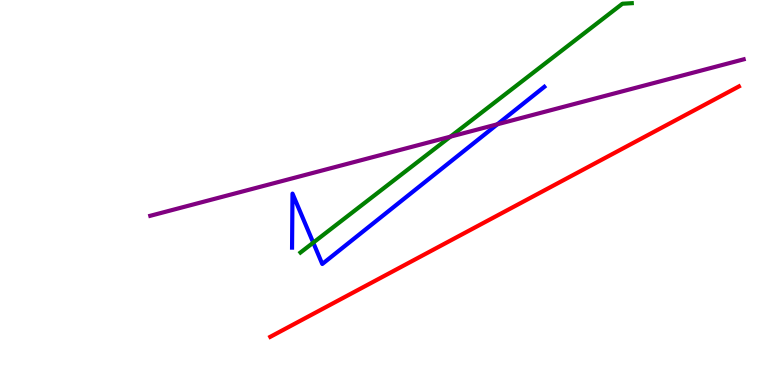[{'lines': ['blue', 'red'], 'intersections': []}, {'lines': ['green', 'red'], 'intersections': []}, {'lines': ['purple', 'red'], 'intersections': []}, {'lines': ['blue', 'green'], 'intersections': [{'x': 4.04, 'y': 3.7}]}, {'lines': ['blue', 'purple'], 'intersections': [{'x': 6.42, 'y': 6.77}]}, {'lines': ['green', 'purple'], 'intersections': [{'x': 5.81, 'y': 6.45}]}]